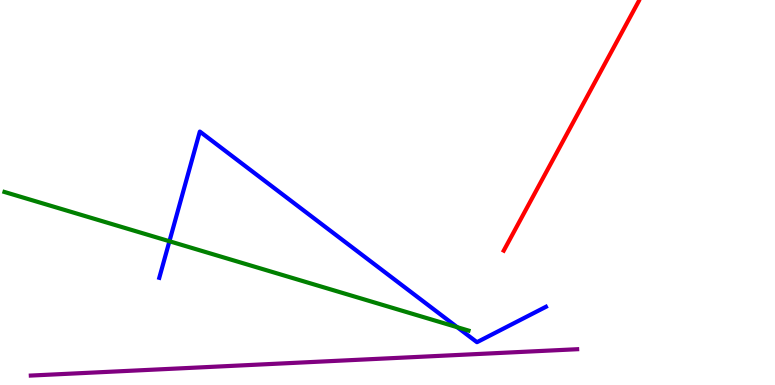[{'lines': ['blue', 'red'], 'intersections': []}, {'lines': ['green', 'red'], 'intersections': []}, {'lines': ['purple', 'red'], 'intersections': []}, {'lines': ['blue', 'green'], 'intersections': [{'x': 2.19, 'y': 3.73}, {'x': 5.9, 'y': 1.5}]}, {'lines': ['blue', 'purple'], 'intersections': []}, {'lines': ['green', 'purple'], 'intersections': []}]